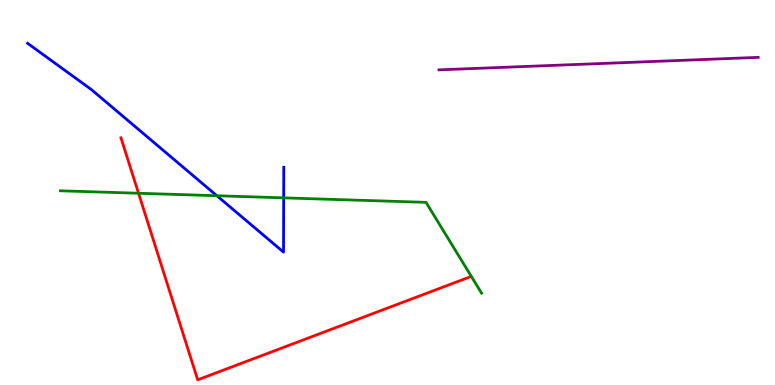[{'lines': ['blue', 'red'], 'intersections': []}, {'lines': ['green', 'red'], 'intersections': [{'x': 1.79, 'y': 4.98}]}, {'lines': ['purple', 'red'], 'intersections': []}, {'lines': ['blue', 'green'], 'intersections': [{'x': 2.8, 'y': 4.92}, {'x': 3.66, 'y': 4.86}]}, {'lines': ['blue', 'purple'], 'intersections': []}, {'lines': ['green', 'purple'], 'intersections': []}]